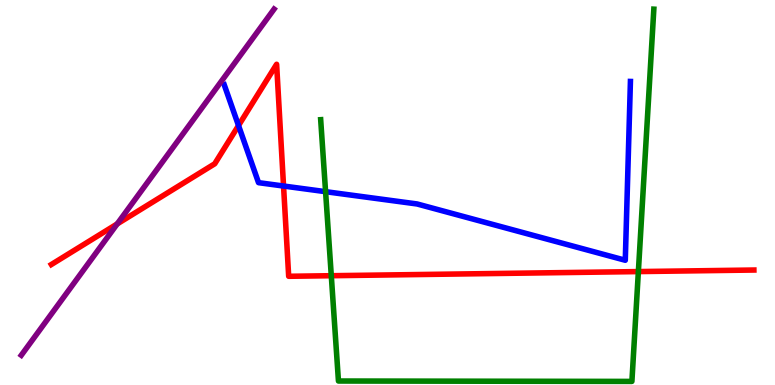[{'lines': ['blue', 'red'], 'intersections': [{'x': 3.08, 'y': 6.74}, {'x': 3.66, 'y': 5.17}]}, {'lines': ['green', 'red'], 'intersections': [{'x': 4.27, 'y': 2.84}, {'x': 8.24, 'y': 2.95}]}, {'lines': ['purple', 'red'], 'intersections': [{'x': 1.51, 'y': 4.18}]}, {'lines': ['blue', 'green'], 'intersections': [{'x': 4.2, 'y': 5.02}]}, {'lines': ['blue', 'purple'], 'intersections': []}, {'lines': ['green', 'purple'], 'intersections': []}]